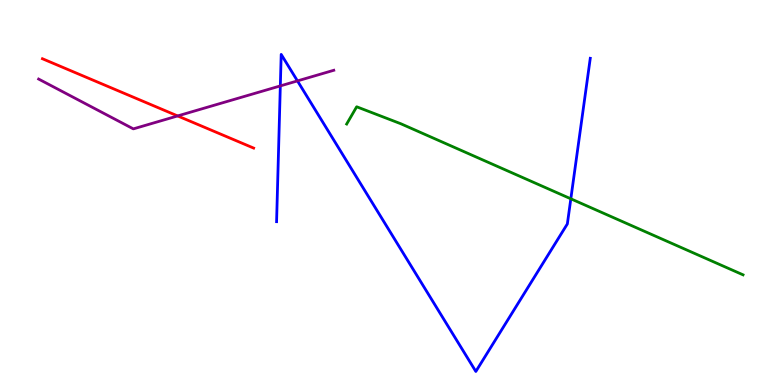[{'lines': ['blue', 'red'], 'intersections': []}, {'lines': ['green', 'red'], 'intersections': []}, {'lines': ['purple', 'red'], 'intersections': [{'x': 2.29, 'y': 6.99}]}, {'lines': ['blue', 'green'], 'intersections': [{'x': 7.37, 'y': 4.84}]}, {'lines': ['blue', 'purple'], 'intersections': [{'x': 3.62, 'y': 7.77}, {'x': 3.84, 'y': 7.9}]}, {'lines': ['green', 'purple'], 'intersections': []}]